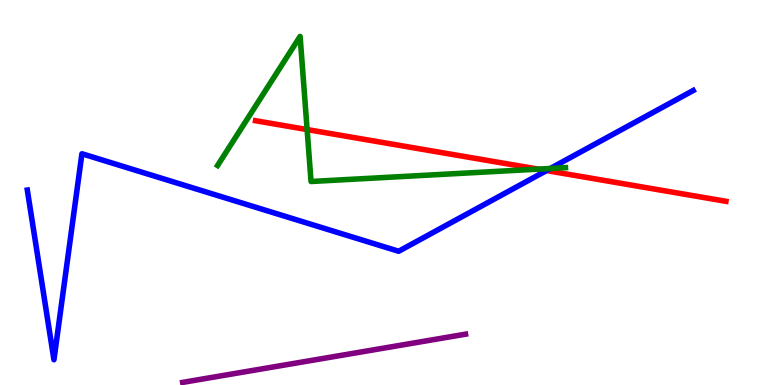[{'lines': ['blue', 'red'], 'intersections': [{'x': 7.05, 'y': 5.57}]}, {'lines': ['green', 'red'], 'intersections': [{'x': 3.96, 'y': 6.63}, {'x': 6.94, 'y': 5.61}]}, {'lines': ['purple', 'red'], 'intersections': []}, {'lines': ['blue', 'green'], 'intersections': [{'x': 7.1, 'y': 5.62}]}, {'lines': ['blue', 'purple'], 'intersections': []}, {'lines': ['green', 'purple'], 'intersections': []}]